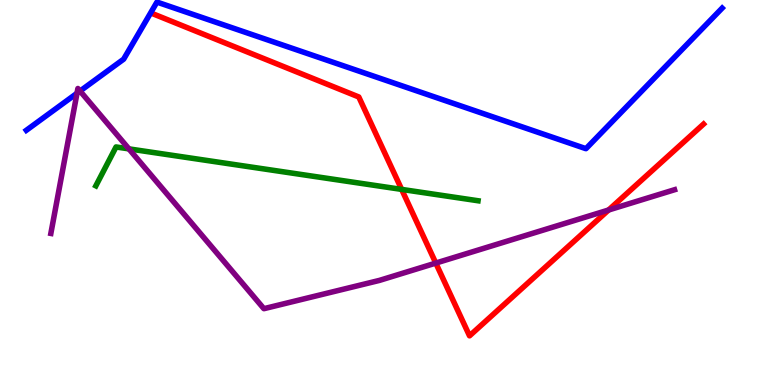[{'lines': ['blue', 'red'], 'intersections': []}, {'lines': ['green', 'red'], 'intersections': [{'x': 5.18, 'y': 5.08}]}, {'lines': ['purple', 'red'], 'intersections': [{'x': 5.62, 'y': 3.17}, {'x': 7.85, 'y': 4.55}]}, {'lines': ['blue', 'green'], 'intersections': []}, {'lines': ['blue', 'purple'], 'intersections': [{'x': 0.994, 'y': 7.58}, {'x': 1.03, 'y': 7.64}]}, {'lines': ['green', 'purple'], 'intersections': [{'x': 1.66, 'y': 6.13}]}]